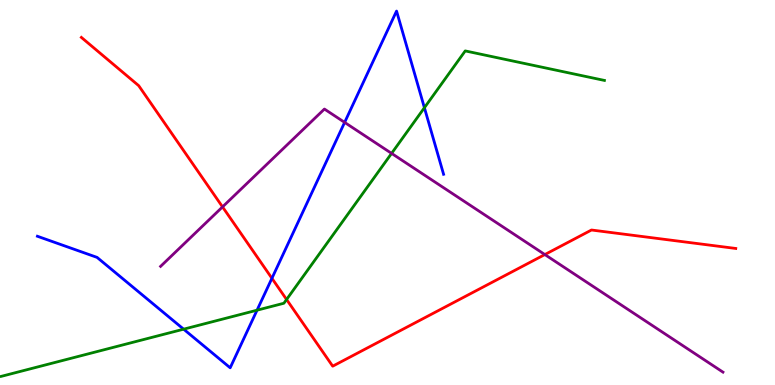[{'lines': ['blue', 'red'], 'intersections': [{'x': 3.51, 'y': 2.77}]}, {'lines': ['green', 'red'], 'intersections': [{'x': 3.7, 'y': 2.22}]}, {'lines': ['purple', 'red'], 'intersections': [{'x': 2.87, 'y': 4.63}, {'x': 7.03, 'y': 3.39}]}, {'lines': ['blue', 'green'], 'intersections': [{'x': 2.37, 'y': 1.45}, {'x': 3.32, 'y': 1.94}, {'x': 5.48, 'y': 7.2}]}, {'lines': ['blue', 'purple'], 'intersections': [{'x': 4.45, 'y': 6.82}]}, {'lines': ['green', 'purple'], 'intersections': [{'x': 5.05, 'y': 6.02}]}]